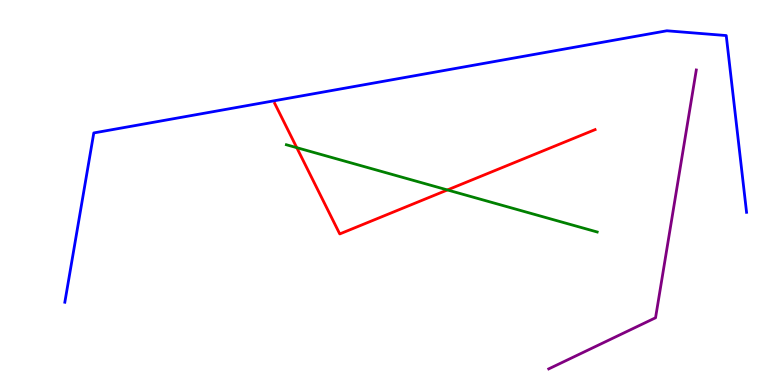[{'lines': ['blue', 'red'], 'intersections': []}, {'lines': ['green', 'red'], 'intersections': [{'x': 3.83, 'y': 6.16}, {'x': 5.77, 'y': 5.07}]}, {'lines': ['purple', 'red'], 'intersections': []}, {'lines': ['blue', 'green'], 'intersections': []}, {'lines': ['blue', 'purple'], 'intersections': []}, {'lines': ['green', 'purple'], 'intersections': []}]